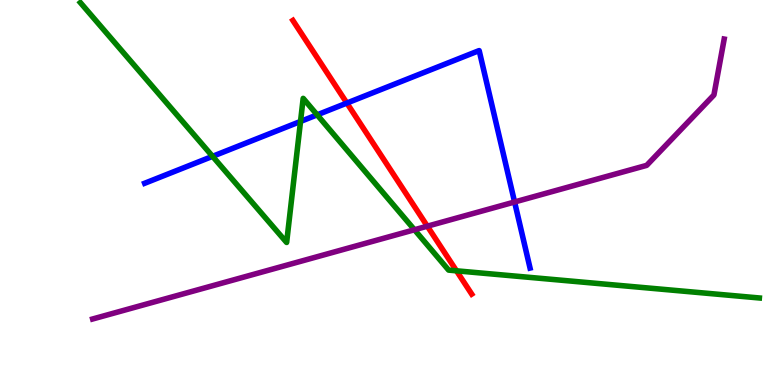[{'lines': ['blue', 'red'], 'intersections': [{'x': 4.48, 'y': 7.32}]}, {'lines': ['green', 'red'], 'intersections': [{'x': 5.89, 'y': 2.97}]}, {'lines': ['purple', 'red'], 'intersections': [{'x': 5.51, 'y': 4.13}]}, {'lines': ['blue', 'green'], 'intersections': [{'x': 2.74, 'y': 5.94}, {'x': 3.88, 'y': 6.85}, {'x': 4.09, 'y': 7.02}]}, {'lines': ['blue', 'purple'], 'intersections': [{'x': 6.64, 'y': 4.75}]}, {'lines': ['green', 'purple'], 'intersections': [{'x': 5.35, 'y': 4.03}]}]